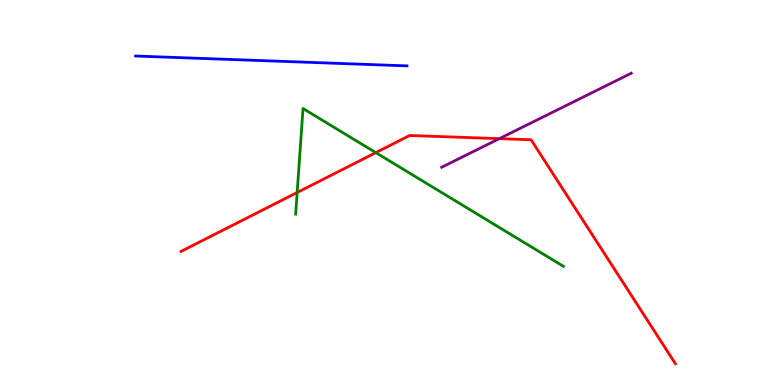[{'lines': ['blue', 'red'], 'intersections': []}, {'lines': ['green', 'red'], 'intersections': [{'x': 3.83, 'y': 5.0}, {'x': 4.85, 'y': 6.04}]}, {'lines': ['purple', 'red'], 'intersections': [{'x': 6.44, 'y': 6.4}]}, {'lines': ['blue', 'green'], 'intersections': []}, {'lines': ['blue', 'purple'], 'intersections': []}, {'lines': ['green', 'purple'], 'intersections': []}]